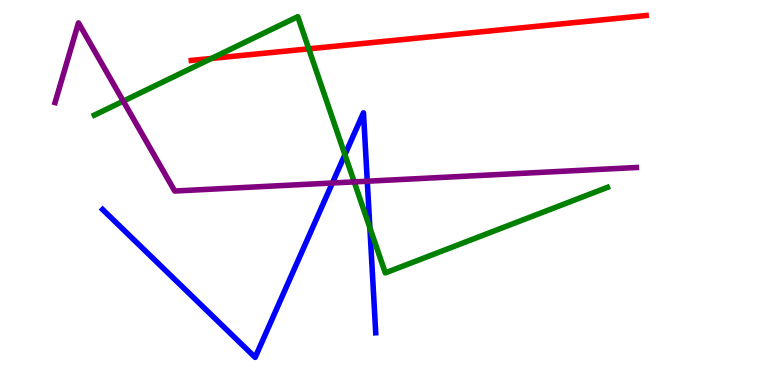[{'lines': ['blue', 'red'], 'intersections': []}, {'lines': ['green', 'red'], 'intersections': [{'x': 2.73, 'y': 8.48}, {'x': 3.98, 'y': 8.73}]}, {'lines': ['purple', 'red'], 'intersections': []}, {'lines': ['blue', 'green'], 'intersections': [{'x': 4.45, 'y': 5.98}, {'x': 4.77, 'y': 4.09}]}, {'lines': ['blue', 'purple'], 'intersections': [{'x': 4.29, 'y': 5.25}, {'x': 4.74, 'y': 5.29}]}, {'lines': ['green', 'purple'], 'intersections': [{'x': 1.59, 'y': 7.37}, {'x': 4.57, 'y': 5.28}]}]